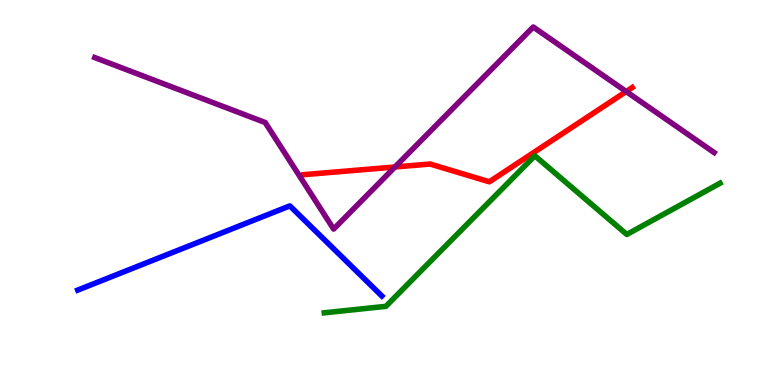[{'lines': ['blue', 'red'], 'intersections': []}, {'lines': ['green', 'red'], 'intersections': []}, {'lines': ['purple', 'red'], 'intersections': [{'x': 5.1, 'y': 5.66}, {'x': 8.08, 'y': 7.62}]}, {'lines': ['blue', 'green'], 'intersections': []}, {'lines': ['blue', 'purple'], 'intersections': []}, {'lines': ['green', 'purple'], 'intersections': []}]